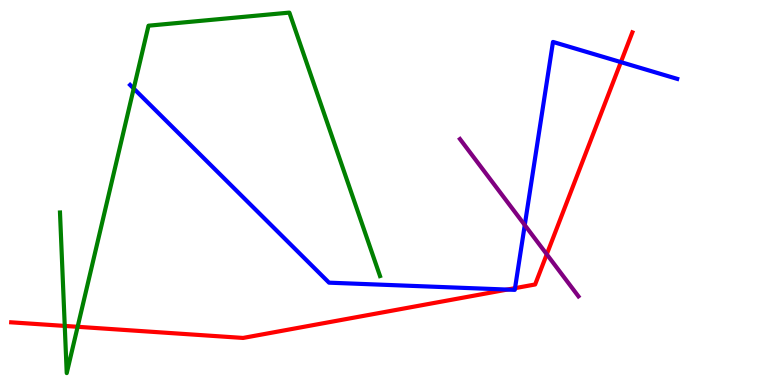[{'lines': ['blue', 'red'], 'intersections': [{'x': 6.55, 'y': 2.48}, {'x': 6.65, 'y': 2.52}, {'x': 8.01, 'y': 8.39}]}, {'lines': ['green', 'red'], 'intersections': [{'x': 0.835, 'y': 1.53}, {'x': 1.0, 'y': 1.51}]}, {'lines': ['purple', 'red'], 'intersections': [{'x': 7.06, 'y': 3.4}]}, {'lines': ['blue', 'green'], 'intersections': [{'x': 1.73, 'y': 7.7}]}, {'lines': ['blue', 'purple'], 'intersections': [{'x': 6.77, 'y': 4.15}]}, {'lines': ['green', 'purple'], 'intersections': []}]